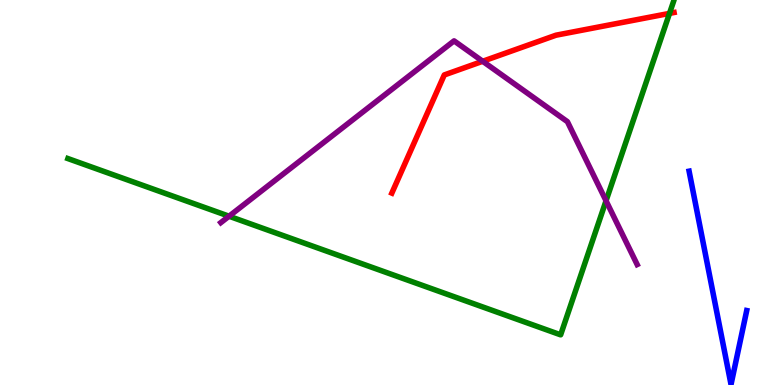[{'lines': ['blue', 'red'], 'intersections': []}, {'lines': ['green', 'red'], 'intersections': [{'x': 8.64, 'y': 9.65}]}, {'lines': ['purple', 'red'], 'intersections': [{'x': 6.23, 'y': 8.41}]}, {'lines': ['blue', 'green'], 'intersections': []}, {'lines': ['blue', 'purple'], 'intersections': []}, {'lines': ['green', 'purple'], 'intersections': [{'x': 2.96, 'y': 4.38}, {'x': 7.82, 'y': 4.78}]}]